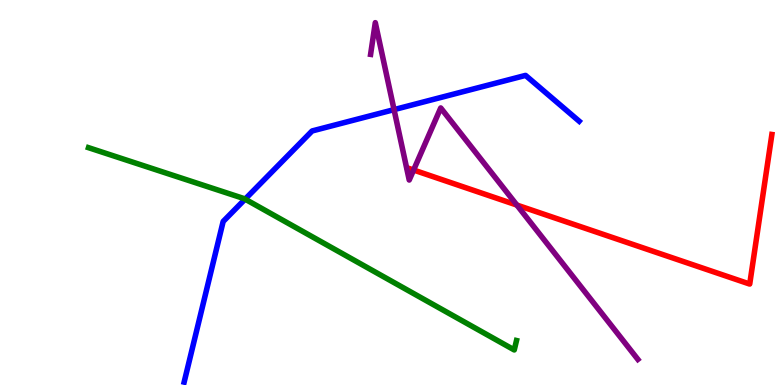[{'lines': ['blue', 'red'], 'intersections': []}, {'lines': ['green', 'red'], 'intersections': []}, {'lines': ['purple', 'red'], 'intersections': [{'x': 5.34, 'y': 5.58}, {'x': 6.67, 'y': 4.67}]}, {'lines': ['blue', 'green'], 'intersections': [{'x': 3.16, 'y': 4.83}]}, {'lines': ['blue', 'purple'], 'intersections': [{'x': 5.08, 'y': 7.15}]}, {'lines': ['green', 'purple'], 'intersections': []}]